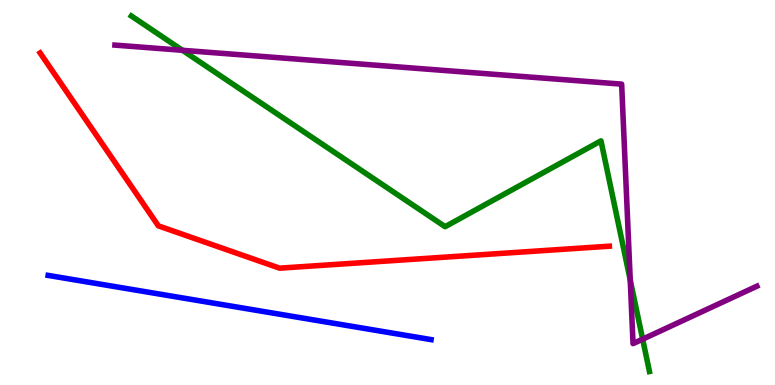[{'lines': ['blue', 'red'], 'intersections': []}, {'lines': ['green', 'red'], 'intersections': []}, {'lines': ['purple', 'red'], 'intersections': []}, {'lines': ['blue', 'green'], 'intersections': []}, {'lines': ['blue', 'purple'], 'intersections': []}, {'lines': ['green', 'purple'], 'intersections': [{'x': 2.35, 'y': 8.69}, {'x': 8.13, 'y': 2.73}, {'x': 8.29, 'y': 1.19}]}]